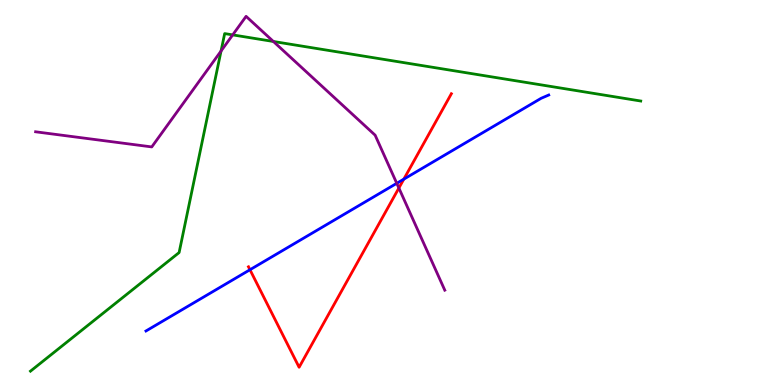[{'lines': ['blue', 'red'], 'intersections': [{'x': 3.23, 'y': 2.99}, {'x': 5.21, 'y': 5.35}]}, {'lines': ['green', 'red'], 'intersections': []}, {'lines': ['purple', 'red'], 'intersections': [{'x': 5.15, 'y': 5.12}]}, {'lines': ['blue', 'green'], 'intersections': []}, {'lines': ['blue', 'purple'], 'intersections': [{'x': 5.12, 'y': 5.24}]}, {'lines': ['green', 'purple'], 'intersections': [{'x': 2.85, 'y': 8.68}, {'x': 3.0, 'y': 9.09}, {'x': 3.53, 'y': 8.92}]}]